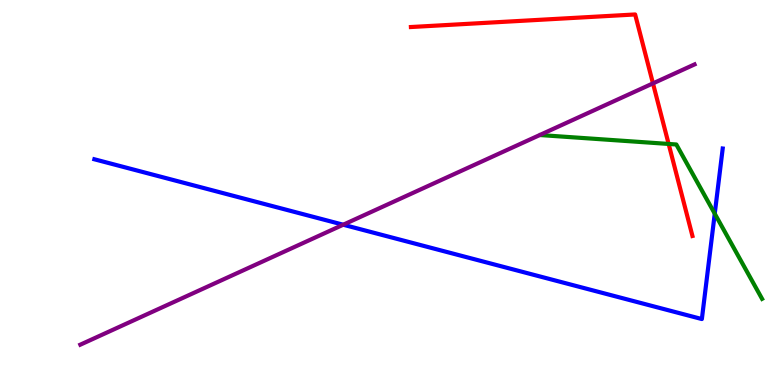[{'lines': ['blue', 'red'], 'intersections': []}, {'lines': ['green', 'red'], 'intersections': [{'x': 8.63, 'y': 6.26}]}, {'lines': ['purple', 'red'], 'intersections': [{'x': 8.43, 'y': 7.83}]}, {'lines': ['blue', 'green'], 'intersections': [{'x': 9.22, 'y': 4.45}]}, {'lines': ['blue', 'purple'], 'intersections': [{'x': 4.43, 'y': 4.16}]}, {'lines': ['green', 'purple'], 'intersections': []}]